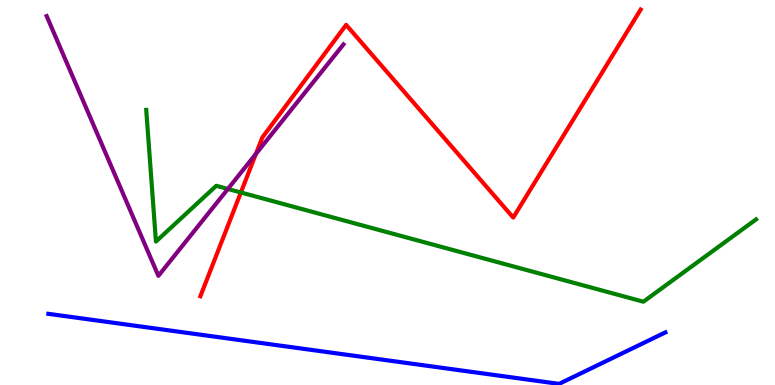[{'lines': ['blue', 'red'], 'intersections': []}, {'lines': ['green', 'red'], 'intersections': [{'x': 3.11, 'y': 5.0}]}, {'lines': ['purple', 'red'], 'intersections': [{'x': 3.3, 'y': 6.0}]}, {'lines': ['blue', 'green'], 'intersections': []}, {'lines': ['blue', 'purple'], 'intersections': []}, {'lines': ['green', 'purple'], 'intersections': [{'x': 2.94, 'y': 5.09}]}]